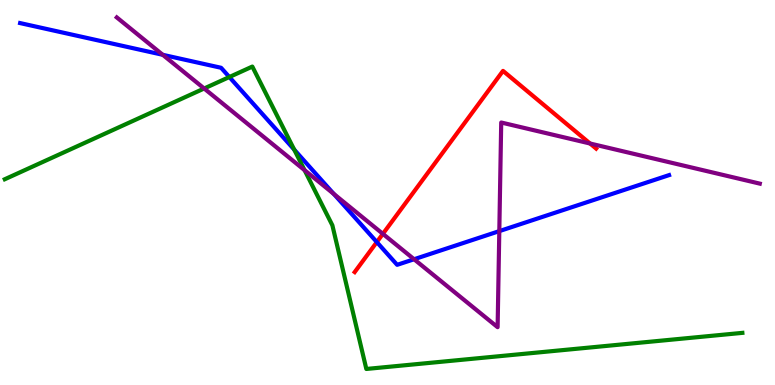[{'lines': ['blue', 'red'], 'intersections': [{'x': 4.86, 'y': 3.71}]}, {'lines': ['green', 'red'], 'intersections': []}, {'lines': ['purple', 'red'], 'intersections': [{'x': 4.94, 'y': 3.93}, {'x': 7.61, 'y': 6.27}]}, {'lines': ['blue', 'green'], 'intersections': [{'x': 2.96, 'y': 8.0}, {'x': 3.8, 'y': 6.11}]}, {'lines': ['blue', 'purple'], 'intersections': [{'x': 2.1, 'y': 8.58}, {'x': 4.31, 'y': 4.96}, {'x': 5.34, 'y': 3.27}, {'x': 6.44, 'y': 4.0}]}, {'lines': ['green', 'purple'], 'intersections': [{'x': 2.63, 'y': 7.7}, {'x': 3.93, 'y': 5.58}]}]